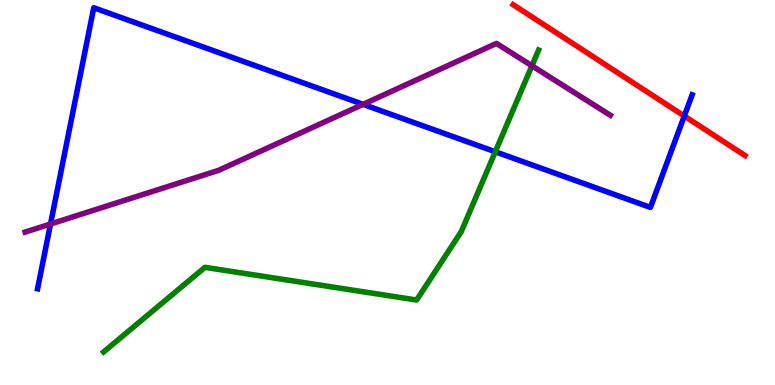[{'lines': ['blue', 'red'], 'intersections': [{'x': 8.83, 'y': 6.99}]}, {'lines': ['green', 'red'], 'intersections': []}, {'lines': ['purple', 'red'], 'intersections': []}, {'lines': ['blue', 'green'], 'intersections': [{'x': 6.39, 'y': 6.06}]}, {'lines': ['blue', 'purple'], 'intersections': [{'x': 0.652, 'y': 4.18}, {'x': 4.69, 'y': 7.29}]}, {'lines': ['green', 'purple'], 'intersections': [{'x': 6.86, 'y': 8.29}]}]